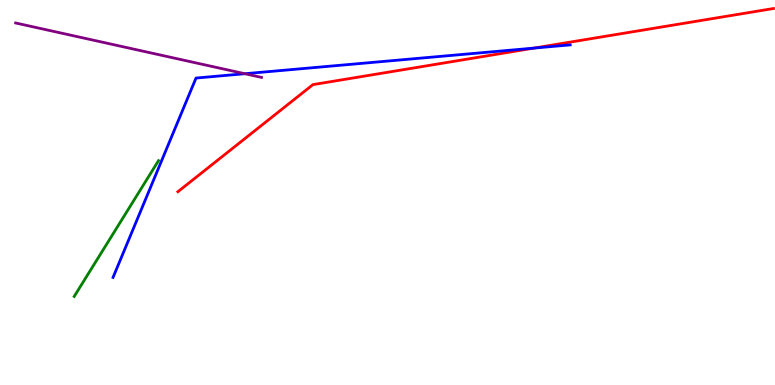[{'lines': ['blue', 'red'], 'intersections': [{'x': 6.89, 'y': 8.75}]}, {'lines': ['green', 'red'], 'intersections': []}, {'lines': ['purple', 'red'], 'intersections': []}, {'lines': ['blue', 'green'], 'intersections': []}, {'lines': ['blue', 'purple'], 'intersections': [{'x': 3.16, 'y': 8.09}]}, {'lines': ['green', 'purple'], 'intersections': []}]